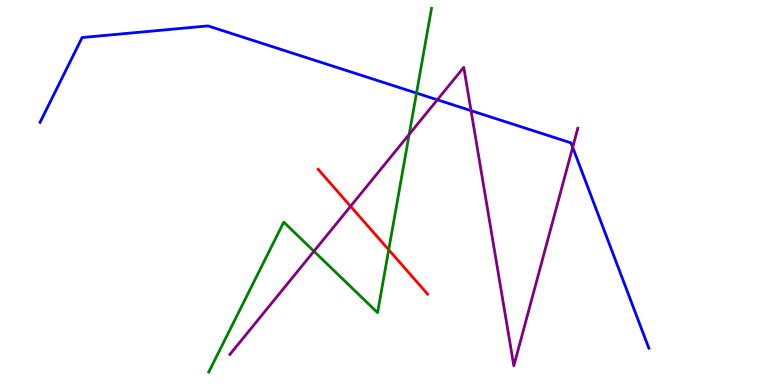[{'lines': ['blue', 'red'], 'intersections': []}, {'lines': ['green', 'red'], 'intersections': [{'x': 5.02, 'y': 3.51}]}, {'lines': ['purple', 'red'], 'intersections': [{'x': 4.52, 'y': 4.64}]}, {'lines': ['blue', 'green'], 'intersections': [{'x': 5.37, 'y': 7.58}]}, {'lines': ['blue', 'purple'], 'intersections': [{'x': 5.64, 'y': 7.41}, {'x': 6.08, 'y': 7.13}, {'x': 7.39, 'y': 6.17}]}, {'lines': ['green', 'purple'], 'intersections': [{'x': 4.05, 'y': 3.47}, {'x': 5.28, 'y': 6.51}]}]